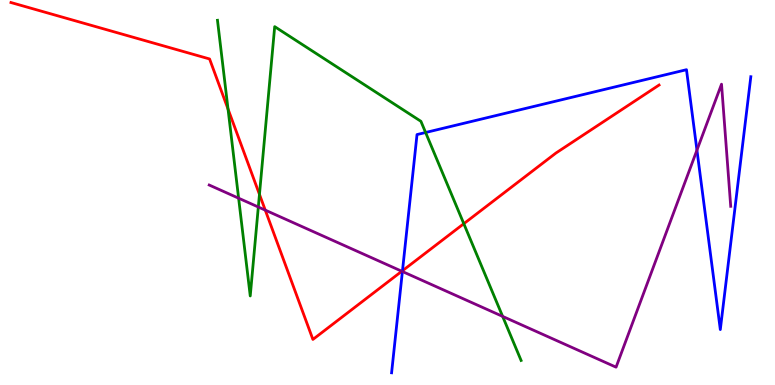[{'lines': ['blue', 'red'], 'intersections': [{'x': 5.19, 'y': 2.97}]}, {'lines': ['green', 'red'], 'intersections': [{'x': 2.94, 'y': 7.17}, {'x': 3.35, 'y': 4.95}, {'x': 5.98, 'y': 4.19}]}, {'lines': ['purple', 'red'], 'intersections': [{'x': 3.42, 'y': 4.54}, {'x': 5.18, 'y': 2.95}]}, {'lines': ['blue', 'green'], 'intersections': [{'x': 5.49, 'y': 6.56}]}, {'lines': ['blue', 'purple'], 'intersections': [{'x': 5.19, 'y': 2.95}, {'x': 8.99, 'y': 6.1}]}, {'lines': ['green', 'purple'], 'intersections': [{'x': 3.08, 'y': 4.85}, {'x': 3.33, 'y': 4.62}, {'x': 6.49, 'y': 1.78}]}]